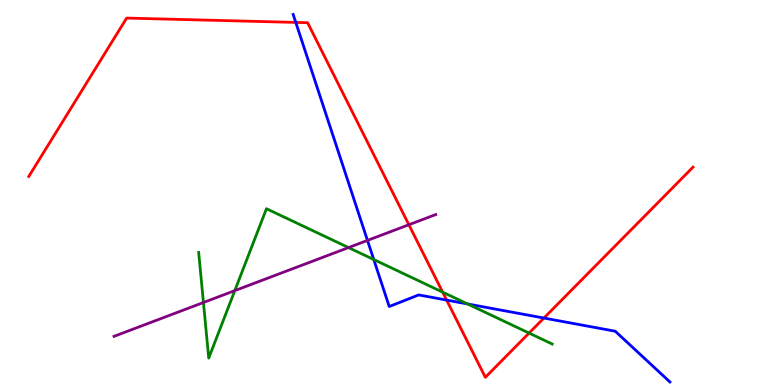[{'lines': ['blue', 'red'], 'intersections': [{'x': 3.82, 'y': 9.42}, {'x': 5.76, 'y': 2.21}, {'x': 7.02, 'y': 1.74}]}, {'lines': ['green', 'red'], 'intersections': [{'x': 5.71, 'y': 2.41}, {'x': 6.83, 'y': 1.35}]}, {'lines': ['purple', 'red'], 'intersections': [{'x': 5.28, 'y': 4.16}]}, {'lines': ['blue', 'green'], 'intersections': [{'x': 4.82, 'y': 3.26}, {'x': 6.03, 'y': 2.11}]}, {'lines': ['blue', 'purple'], 'intersections': [{'x': 4.74, 'y': 3.76}]}, {'lines': ['green', 'purple'], 'intersections': [{'x': 2.62, 'y': 2.14}, {'x': 3.03, 'y': 2.45}, {'x': 4.5, 'y': 3.57}]}]